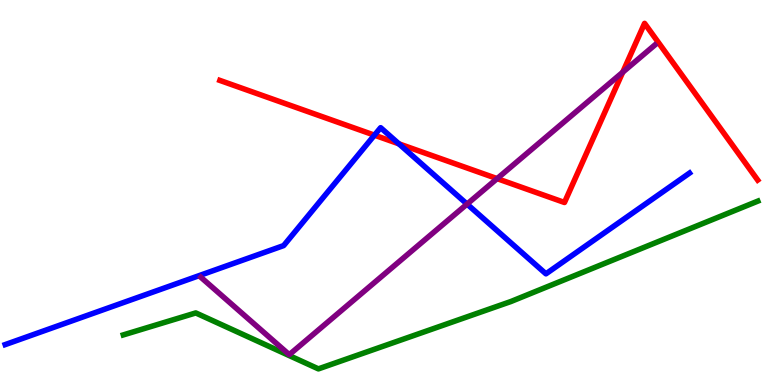[{'lines': ['blue', 'red'], 'intersections': [{'x': 4.83, 'y': 6.49}, {'x': 5.15, 'y': 6.26}]}, {'lines': ['green', 'red'], 'intersections': []}, {'lines': ['purple', 'red'], 'intersections': [{'x': 6.41, 'y': 5.36}, {'x': 8.04, 'y': 8.12}]}, {'lines': ['blue', 'green'], 'intersections': []}, {'lines': ['blue', 'purple'], 'intersections': [{'x': 6.03, 'y': 4.7}]}, {'lines': ['green', 'purple'], 'intersections': []}]